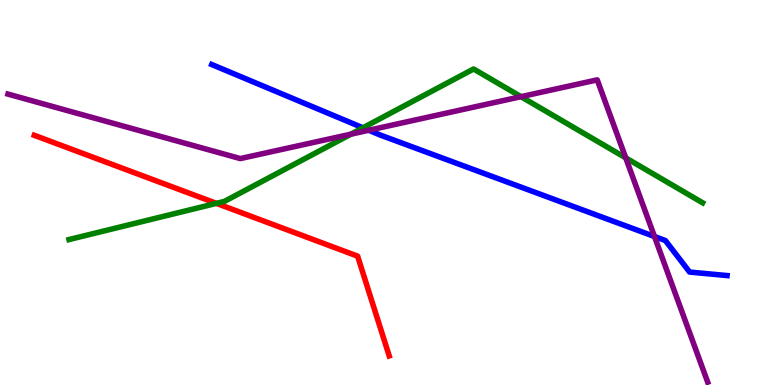[{'lines': ['blue', 'red'], 'intersections': []}, {'lines': ['green', 'red'], 'intersections': [{'x': 2.79, 'y': 4.72}]}, {'lines': ['purple', 'red'], 'intersections': []}, {'lines': ['blue', 'green'], 'intersections': [{'x': 4.68, 'y': 6.68}]}, {'lines': ['blue', 'purple'], 'intersections': [{'x': 4.76, 'y': 6.62}, {'x': 8.44, 'y': 3.86}]}, {'lines': ['green', 'purple'], 'intersections': [{'x': 4.53, 'y': 6.51}, {'x': 6.72, 'y': 7.49}, {'x': 8.07, 'y': 5.9}]}]